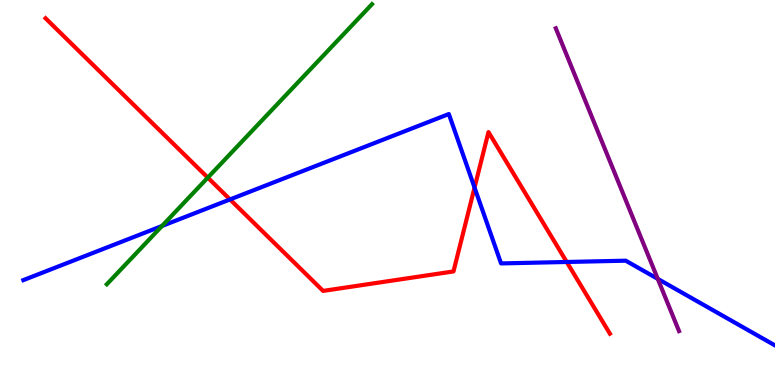[{'lines': ['blue', 'red'], 'intersections': [{'x': 2.97, 'y': 4.82}, {'x': 6.12, 'y': 5.13}, {'x': 7.31, 'y': 3.2}]}, {'lines': ['green', 'red'], 'intersections': [{'x': 2.68, 'y': 5.39}]}, {'lines': ['purple', 'red'], 'intersections': []}, {'lines': ['blue', 'green'], 'intersections': [{'x': 2.09, 'y': 4.13}]}, {'lines': ['blue', 'purple'], 'intersections': [{'x': 8.49, 'y': 2.76}]}, {'lines': ['green', 'purple'], 'intersections': []}]